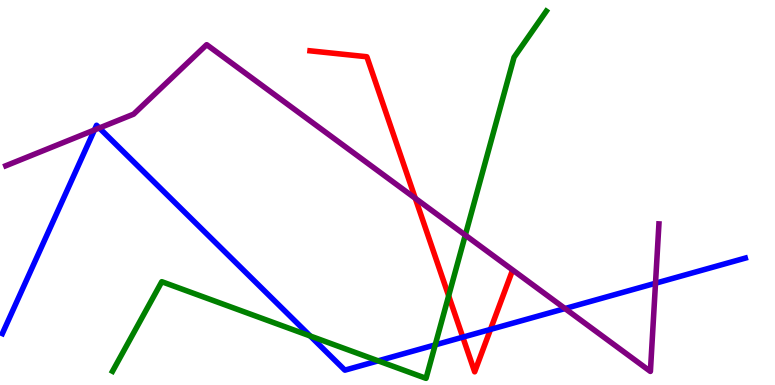[{'lines': ['blue', 'red'], 'intersections': [{'x': 5.97, 'y': 1.24}, {'x': 6.33, 'y': 1.44}]}, {'lines': ['green', 'red'], 'intersections': [{'x': 5.79, 'y': 2.32}]}, {'lines': ['purple', 'red'], 'intersections': [{'x': 5.36, 'y': 4.85}]}, {'lines': ['blue', 'green'], 'intersections': [{'x': 4.0, 'y': 1.27}, {'x': 4.88, 'y': 0.628}, {'x': 5.62, 'y': 1.04}]}, {'lines': ['blue', 'purple'], 'intersections': [{'x': 1.22, 'y': 6.62}, {'x': 1.28, 'y': 6.68}, {'x': 7.29, 'y': 1.99}, {'x': 8.46, 'y': 2.64}]}, {'lines': ['green', 'purple'], 'intersections': [{'x': 6.0, 'y': 3.89}]}]